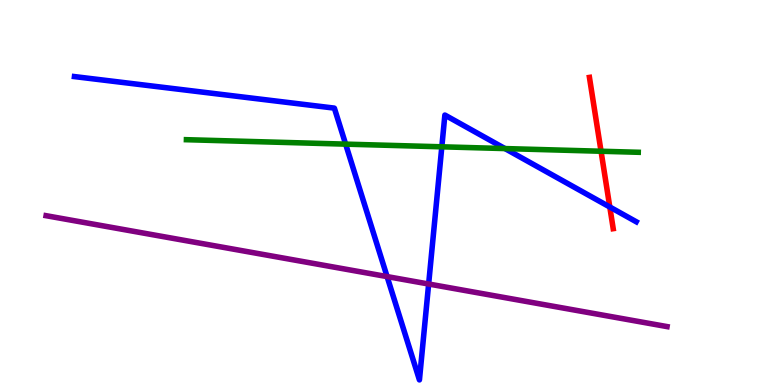[{'lines': ['blue', 'red'], 'intersections': [{'x': 7.87, 'y': 4.62}]}, {'lines': ['green', 'red'], 'intersections': [{'x': 7.76, 'y': 6.07}]}, {'lines': ['purple', 'red'], 'intersections': []}, {'lines': ['blue', 'green'], 'intersections': [{'x': 4.46, 'y': 6.26}, {'x': 5.7, 'y': 6.19}, {'x': 6.52, 'y': 6.14}]}, {'lines': ['blue', 'purple'], 'intersections': [{'x': 4.99, 'y': 2.82}, {'x': 5.53, 'y': 2.62}]}, {'lines': ['green', 'purple'], 'intersections': []}]